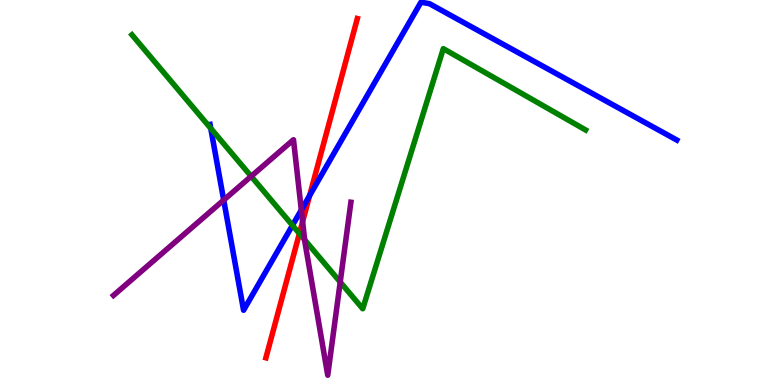[{'lines': ['blue', 'red'], 'intersections': [{'x': 4.0, 'y': 4.92}]}, {'lines': ['green', 'red'], 'intersections': [{'x': 3.86, 'y': 3.93}]}, {'lines': ['purple', 'red'], 'intersections': [{'x': 3.9, 'y': 4.24}]}, {'lines': ['blue', 'green'], 'intersections': [{'x': 2.72, 'y': 6.67}, {'x': 3.77, 'y': 4.15}]}, {'lines': ['blue', 'purple'], 'intersections': [{'x': 2.89, 'y': 4.8}, {'x': 3.89, 'y': 4.55}]}, {'lines': ['green', 'purple'], 'intersections': [{'x': 3.24, 'y': 5.42}, {'x': 3.93, 'y': 3.77}, {'x': 4.39, 'y': 2.67}]}]